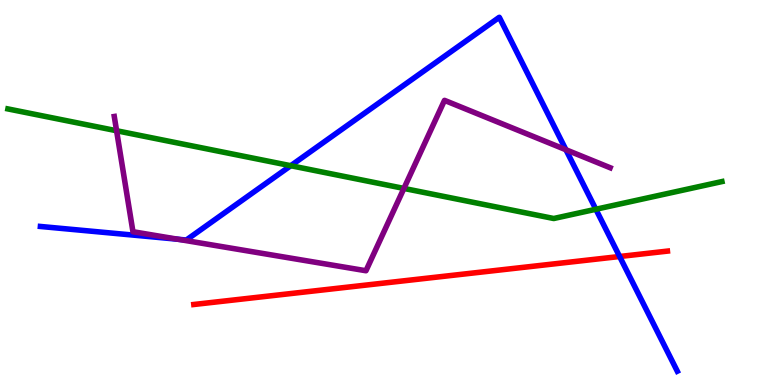[{'lines': ['blue', 'red'], 'intersections': [{'x': 7.99, 'y': 3.34}]}, {'lines': ['green', 'red'], 'intersections': []}, {'lines': ['purple', 'red'], 'intersections': []}, {'lines': ['blue', 'green'], 'intersections': [{'x': 3.75, 'y': 5.7}, {'x': 7.69, 'y': 4.56}]}, {'lines': ['blue', 'purple'], 'intersections': [{'x': 2.3, 'y': 3.79}, {'x': 7.3, 'y': 6.11}]}, {'lines': ['green', 'purple'], 'intersections': [{'x': 1.5, 'y': 6.6}, {'x': 5.21, 'y': 5.11}]}]